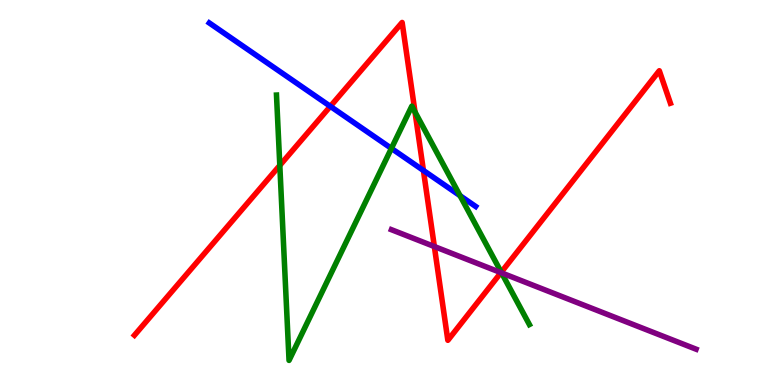[{'lines': ['blue', 'red'], 'intersections': [{'x': 4.26, 'y': 7.24}, {'x': 5.46, 'y': 5.57}]}, {'lines': ['green', 'red'], 'intersections': [{'x': 3.61, 'y': 5.7}, {'x': 5.35, 'y': 7.09}, {'x': 6.47, 'y': 2.93}]}, {'lines': ['purple', 'red'], 'intersections': [{'x': 5.6, 'y': 3.6}, {'x': 6.46, 'y': 2.92}]}, {'lines': ['blue', 'green'], 'intersections': [{'x': 5.05, 'y': 6.15}, {'x': 5.94, 'y': 4.92}]}, {'lines': ['blue', 'purple'], 'intersections': []}, {'lines': ['green', 'purple'], 'intersections': [{'x': 6.47, 'y': 2.91}]}]